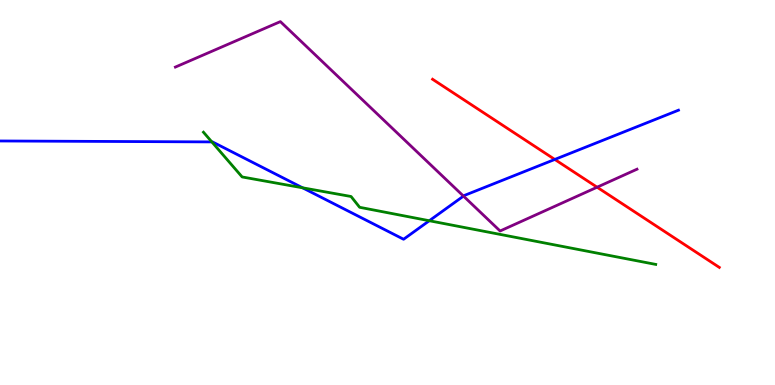[{'lines': ['blue', 'red'], 'intersections': [{'x': 7.16, 'y': 5.86}]}, {'lines': ['green', 'red'], 'intersections': []}, {'lines': ['purple', 'red'], 'intersections': [{'x': 7.7, 'y': 5.14}]}, {'lines': ['blue', 'green'], 'intersections': [{'x': 2.73, 'y': 6.31}, {'x': 3.9, 'y': 5.12}, {'x': 5.54, 'y': 4.27}]}, {'lines': ['blue', 'purple'], 'intersections': [{'x': 5.98, 'y': 4.91}]}, {'lines': ['green', 'purple'], 'intersections': []}]